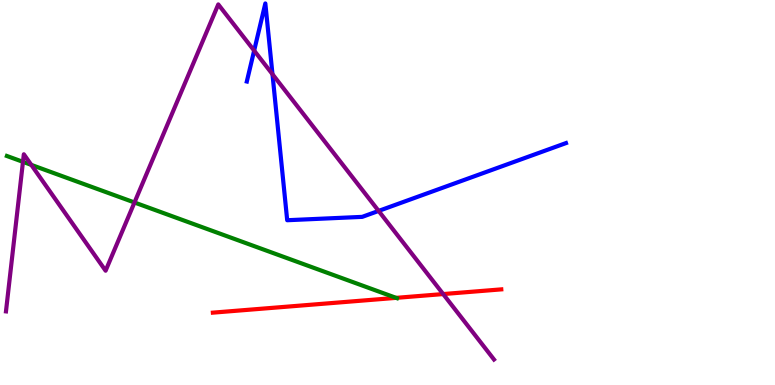[{'lines': ['blue', 'red'], 'intersections': []}, {'lines': ['green', 'red'], 'intersections': [{'x': 5.11, 'y': 2.26}]}, {'lines': ['purple', 'red'], 'intersections': [{'x': 5.72, 'y': 2.36}]}, {'lines': ['blue', 'green'], 'intersections': []}, {'lines': ['blue', 'purple'], 'intersections': [{'x': 3.28, 'y': 8.69}, {'x': 3.52, 'y': 8.07}, {'x': 4.89, 'y': 4.52}]}, {'lines': ['green', 'purple'], 'intersections': [{'x': 0.296, 'y': 5.8}, {'x': 0.404, 'y': 5.72}, {'x': 1.74, 'y': 4.74}]}]